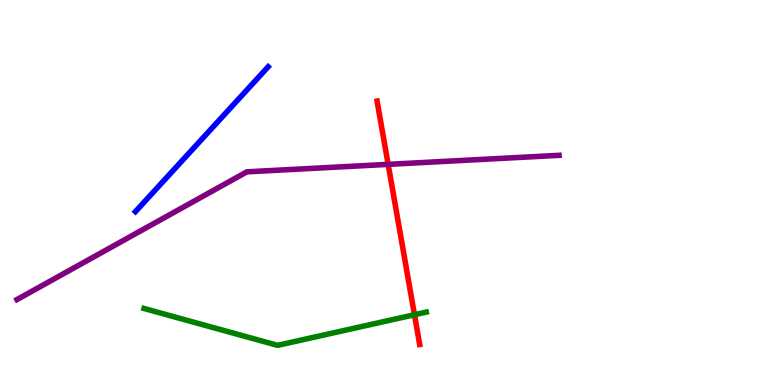[{'lines': ['blue', 'red'], 'intersections': []}, {'lines': ['green', 'red'], 'intersections': [{'x': 5.35, 'y': 1.82}]}, {'lines': ['purple', 'red'], 'intersections': [{'x': 5.01, 'y': 5.73}]}, {'lines': ['blue', 'green'], 'intersections': []}, {'lines': ['blue', 'purple'], 'intersections': []}, {'lines': ['green', 'purple'], 'intersections': []}]